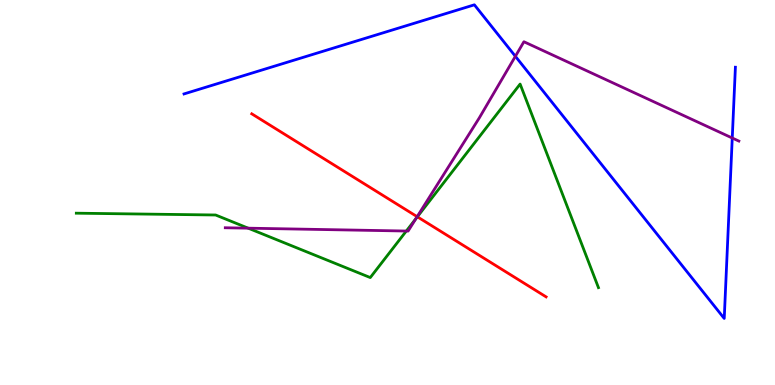[{'lines': ['blue', 'red'], 'intersections': []}, {'lines': ['green', 'red'], 'intersections': [{'x': 5.38, 'y': 4.37}]}, {'lines': ['purple', 'red'], 'intersections': [{'x': 5.38, 'y': 4.37}]}, {'lines': ['blue', 'green'], 'intersections': []}, {'lines': ['blue', 'purple'], 'intersections': [{'x': 6.65, 'y': 8.54}, {'x': 9.45, 'y': 6.42}]}, {'lines': ['green', 'purple'], 'intersections': [{'x': 3.2, 'y': 4.07}, {'x': 5.24, 'y': 4.0}, {'x': 5.37, 'y': 4.32}]}]